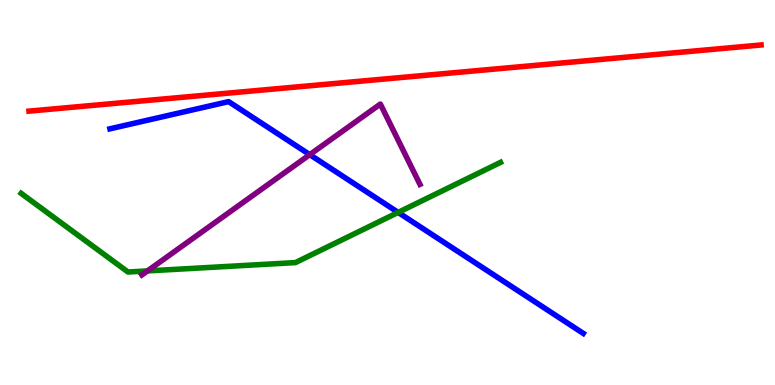[{'lines': ['blue', 'red'], 'intersections': []}, {'lines': ['green', 'red'], 'intersections': []}, {'lines': ['purple', 'red'], 'intersections': []}, {'lines': ['blue', 'green'], 'intersections': [{'x': 5.14, 'y': 4.48}]}, {'lines': ['blue', 'purple'], 'intersections': [{'x': 4.0, 'y': 5.98}]}, {'lines': ['green', 'purple'], 'intersections': [{'x': 1.9, 'y': 2.96}]}]